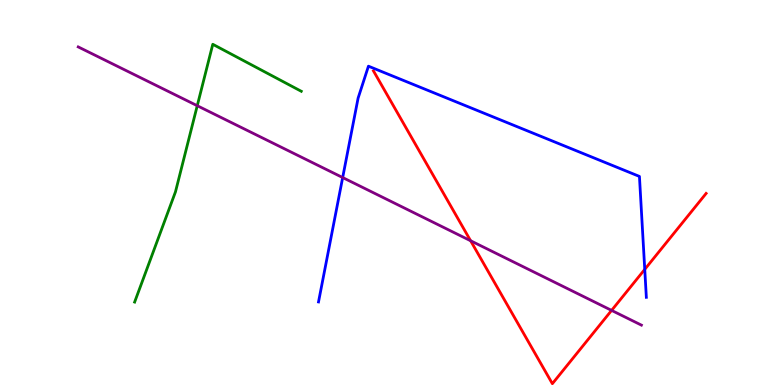[{'lines': ['blue', 'red'], 'intersections': [{'x': 8.32, 'y': 3.0}]}, {'lines': ['green', 'red'], 'intersections': []}, {'lines': ['purple', 'red'], 'intersections': [{'x': 6.07, 'y': 3.75}, {'x': 7.89, 'y': 1.94}]}, {'lines': ['blue', 'green'], 'intersections': []}, {'lines': ['blue', 'purple'], 'intersections': [{'x': 4.42, 'y': 5.39}]}, {'lines': ['green', 'purple'], 'intersections': [{'x': 2.55, 'y': 7.25}]}]